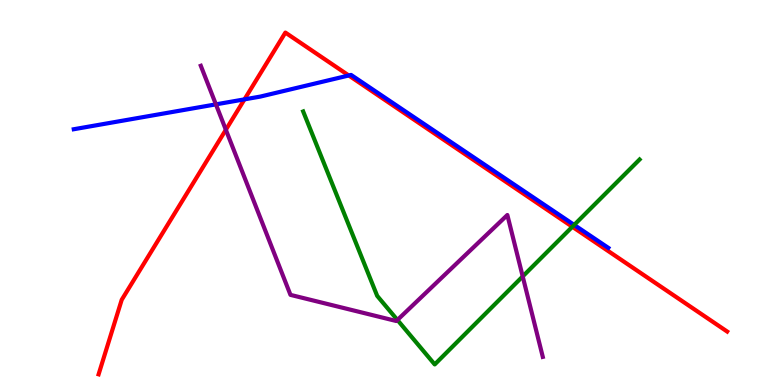[{'lines': ['blue', 'red'], 'intersections': [{'x': 3.15, 'y': 7.42}, {'x': 4.5, 'y': 8.04}]}, {'lines': ['green', 'red'], 'intersections': [{'x': 7.39, 'y': 4.11}]}, {'lines': ['purple', 'red'], 'intersections': [{'x': 2.91, 'y': 6.63}]}, {'lines': ['blue', 'green'], 'intersections': [{'x': 7.41, 'y': 4.16}]}, {'lines': ['blue', 'purple'], 'intersections': [{'x': 2.79, 'y': 7.29}]}, {'lines': ['green', 'purple'], 'intersections': [{'x': 5.13, 'y': 1.69}, {'x': 6.74, 'y': 2.82}]}]